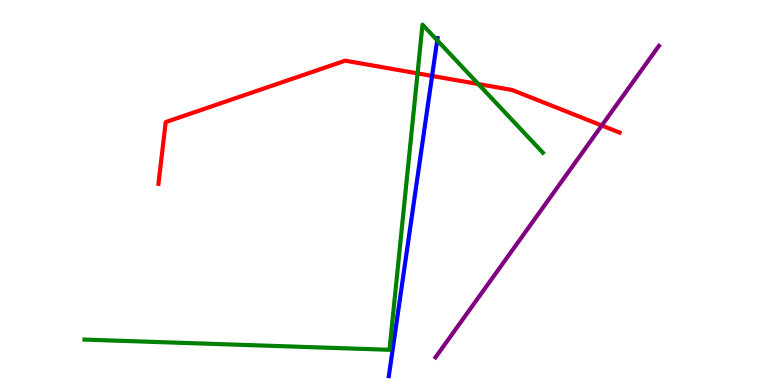[{'lines': ['blue', 'red'], 'intersections': [{'x': 5.58, 'y': 8.03}]}, {'lines': ['green', 'red'], 'intersections': [{'x': 5.39, 'y': 8.09}, {'x': 6.17, 'y': 7.82}]}, {'lines': ['purple', 'red'], 'intersections': [{'x': 7.77, 'y': 6.74}]}, {'lines': ['blue', 'green'], 'intersections': [{'x': 5.64, 'y': 8.95}]}, {'lines': ['blue', 'purple'], 'intersections': []}, {'lines': ['green', 'purple'], 'intersections': []}]